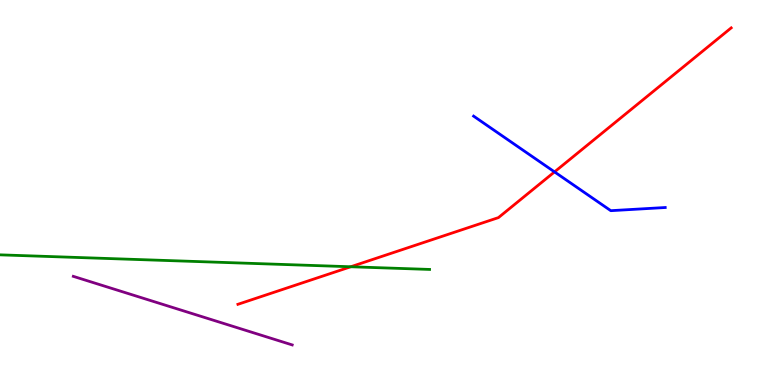[{'lines': ['blue', 'red'], 'intersections': [{'x': 7.16, 'y': 5.54}]}, {'lines': ['green', 'red'], 'intersections': [{'x': 4.53, 'y': 3.07}]}, {'lines': ['purple', 'red'], 'intersections': []}, {'lines': ['blue', 'green'], 'intersections': []}, {'lines': ['blue', 'purple'], 'intersections': []}, {'lines': ['green', 'purple'], 'intersections': []}]